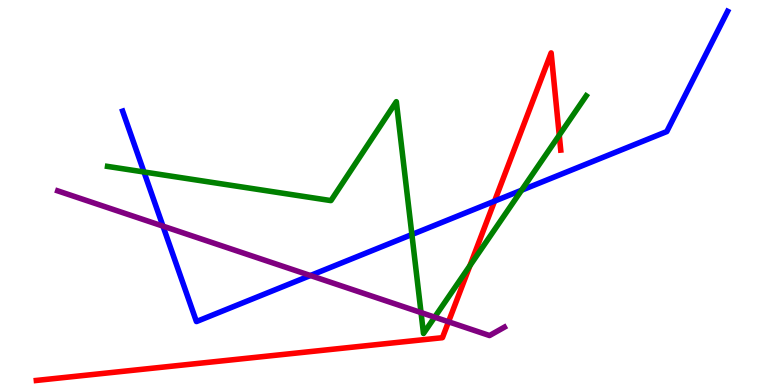[{'lines': ['blue', 'red'], 'intersections': [{'x': 6.38, 'y': 4.78}]}, {'lines': ['green', 'red'], 'intersections': [{'x': 6.06, 'y': 3.1}, {'x': 7.22, 'y': 6.49}]}, {'lines': ['purple', 'red'], 'intersections': [{'x': 5.79, 'y': 1.64}]}, {'lines': ['blue', 'green'], 'intersections': [{'x': 1.86, 'y': 5.53}, {'x': 5.31, 'y': 3.91}, {'x': 6.73, 'y': 5.06}]}, {'lines': ['blue', 'purple'], 'intersections': [{'x': 2.1, 'y': 4.13}, {'x': 4.01, 'y': 2.84}]}, {'lines': ['green', 'purple'], 'intersections': [{'x': 5.43, 'y': 1.88}, {'x': 5.61, 'y': 1.76}]}]